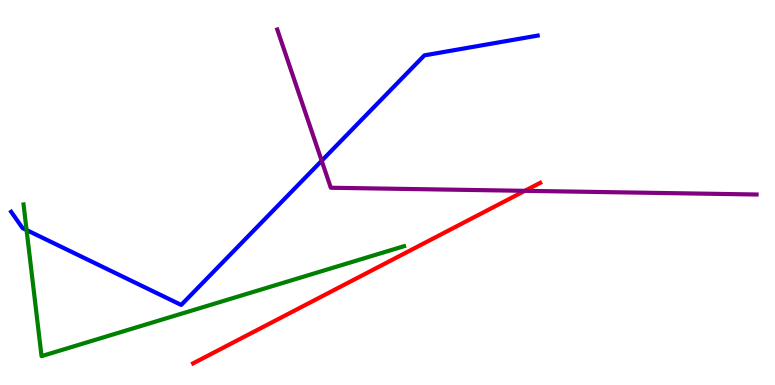[{'lines': ['blue', 'red'], 'intersections': []}, {'lines': ['green', 'red'], 'intersections': []}, {'lines': ['purple', 'red'], 'intersections': [{'x': 6.77, 'y': 5.04}]}, {'lines': ['blue', 'green'], 'intersections': [{'x': 0.343, 'y': 4.02}]}, {'lines': ['blue', 'purple'], 'intersections': [{'x': 4.15, 'y': 5.82}]}, {'lines': ['green', 'purple'], 'intersections': []}]